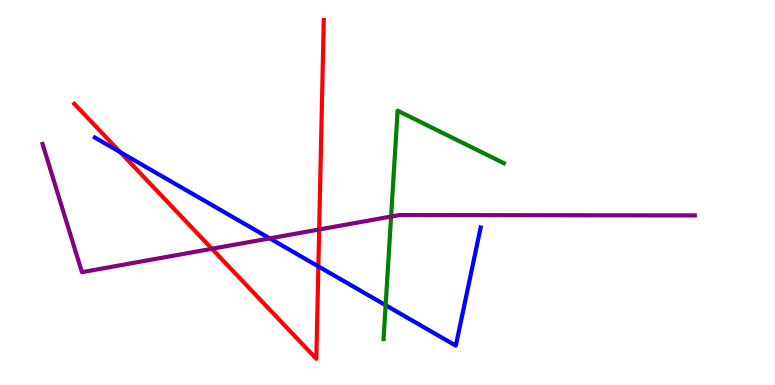[{'lines': ['blue', 'red'], 'intersections': [{'x': 1.55, 'y': 6.05}, {'x': 4.11, 'y': 3.08}]}, {'lines': ['green', 'red'], 'intersections': []}, {'lines': ['purple', 'red'], 'intersections': [{'x': 2.73, 'y': 3.54}, {'x': 4.12, 'y': 4.04}]}, {'lines': ['blue', 'green'], 'intersections': [{'x': 4.98, 'y': 2.07}]}, {'lines': ['blue', 'purple'], 'intersections': [{'x': 3.48, 'y': 3.81}]}, {'lines': ['green', 'purple'], 'intersections': [{'x': 5.05, 'y': 4.38}]}]